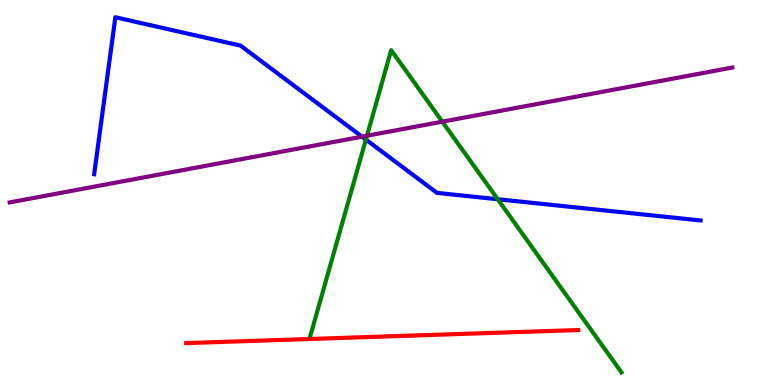[{'lines': ['blue', 'red'], 'intersections': []}, {'lines': ['green', 'red'], 'intersections': []}, {'lines': ['purple', 'red'], 'intersections': []}, {'lines': ['blue', 'green'], 'intersections': [{'x': 4.72, 'y': 6.37}, {'x': 6.42, 'y': 4.82}]}, {'lines': ['blue', 'purple'], 'intersections': [{'x': 4.67, 'y': 6.45}]}, {'lines': ['green', 'purple'], 'intersections': [{'x': 4.74, 'y': 6.47}, {'x': 5.71, 'y': 6.84}]}]